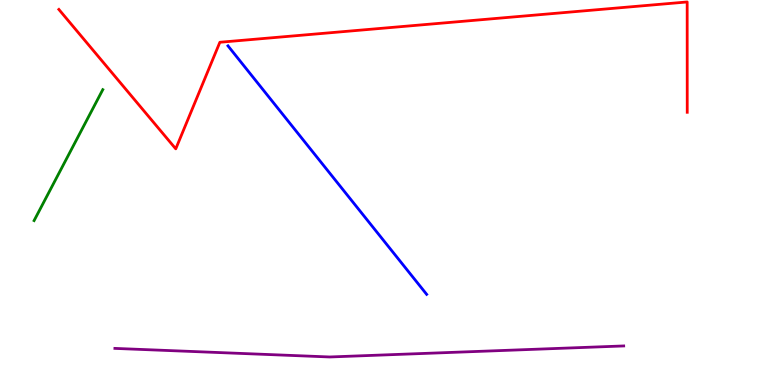[{'lines': ['blue', 'red'], 'intersections': []}, {'lines': ['green', 'red'], 'intersections': []}, {'lines': ['purple', 'red'], 'intersections': []}, {'lines': ['blue', 'green'], 'intersections': []}, {'lines': ['blue', 'purple'], 'intersections': []}, {'lines': ['green', 'purple'], 'intersections': []}]